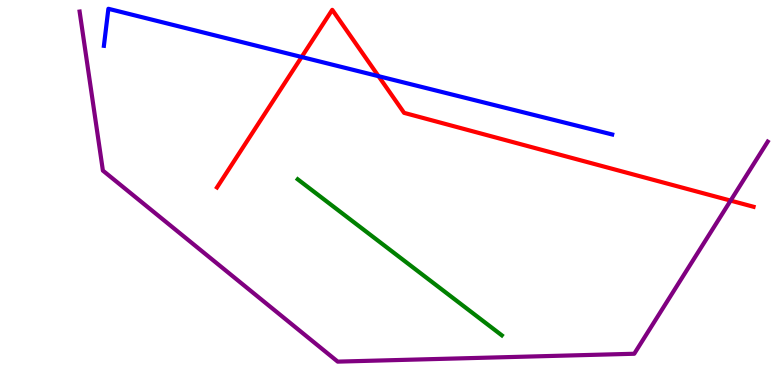[{'lines': ['blue', 'red'], 'intersections': [{'x': 3.89, 'y': 8.52}, {'x': 4.88, 'y': 8.02}]}, {'lines': ['green', 'red'], 'intersections': []}, {'lines': ['purple', 'red'], 'intersections': [{'x': 9.43, 'y': 4.79}]}, {'lines': ['blue', 'green'], 'intersections': []}, {'lines': ['blue', 'purple'], 'intersections': []}, {'lines': ['green', 'purple'], 'intersections': []}]